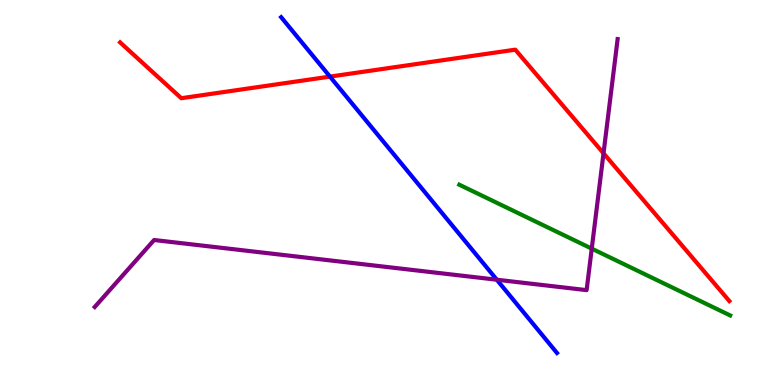[{'lines': ['blue', 'red'], 'intersections': [{'x': 4.26, 'y': 8.01}]}, {'lines': ['green', 'red'], 'intersections': []}, {'lines': ['purple', 'red'], 'intersections': [{'x': 7.79, 'y': 6.02}]}, {'lines': ['blue', 'green'], 'intersections': []}, {'lines': ['blue', 'purple'], 'intersections': [{'x': 6.41, 'y': 2.73}]}, {'lines': ['green', 'purple'], 'intersections': [{'x': 7.64, 'y': 3.54}]}]